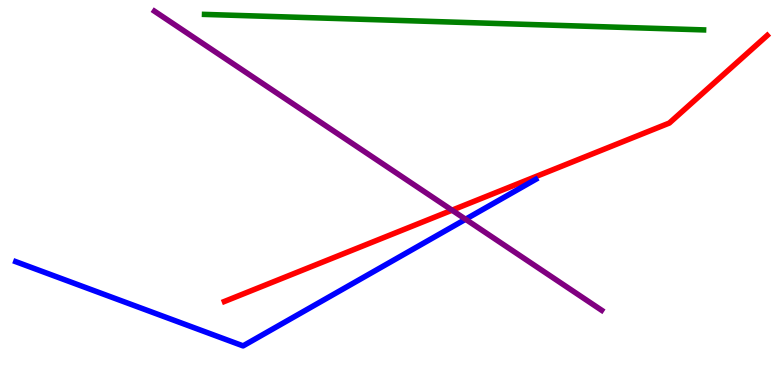[{'lines': ['blue', 'red'], 'intersections': []}, {'lines': ['green', 'red'], 'intersections': []}, {'lines': ['purple', 'red'], 'intersections': [{'x': 5.83, 'y': 4.54}]}, {'lines': ['blue', 'green'], 'intersections': []}, {'lines': ['blue', 'purple'], 'intersections': [{'x': 6.01, 'y': 4.3}]}, {'lines': ['green', 'purple'], 'intersections': []}]